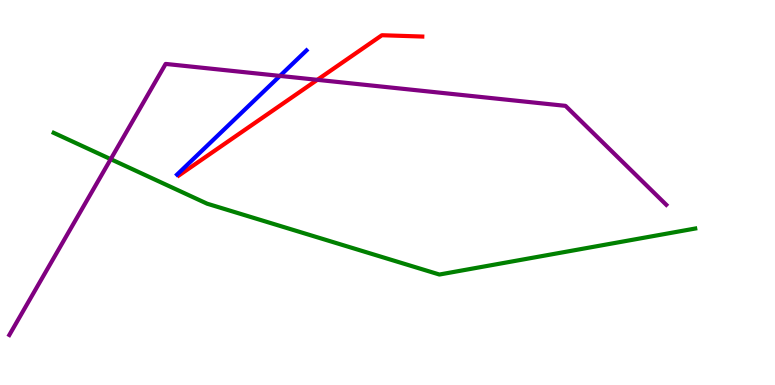[{'lines': ['blue', 'red'], 'intersections': []}, {'lines': ['green', 'red'], 'intersections': []}, {'lines': ['purple', 'red'], 'intersections': [{'x': 4.09, 'y': 7.93}]}, {'lines': ['blue', 'green'], 'intersections': []}, {'lines': ['blue', 'purple'], 'intersections': [{'x': 3.61, 'y': 8.03}]}, {'lines': ['green', 'purple'], 'intersections': [{'x': 1.43, 'y': 5.87}]}]